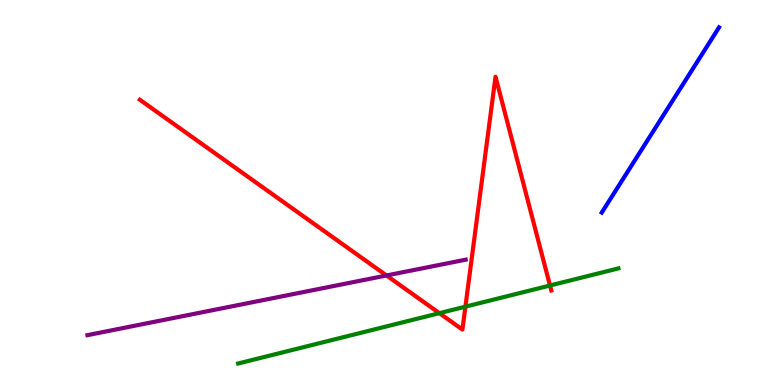[{'lines': ['blue', 'red'], 'intersections': []}, {'lines': ['green', 'red'], 'intersections': [{'x': 5.67, 'y': 1.87}, {'x': 6.01, 'y': 2.03}, {'x': 7.1, 'y': 2.58}]}, {'lines': ['purple', 'red'], 'intersections': [{'x': 4.99, 'y': 2.84}]}, {'lines': ['blue', 'green'], 'intersections': []}, {'lines': ['blue', 'purple'], 'intersections': []}, {'lines': ['green', 'purple'], 'intersections': []}]